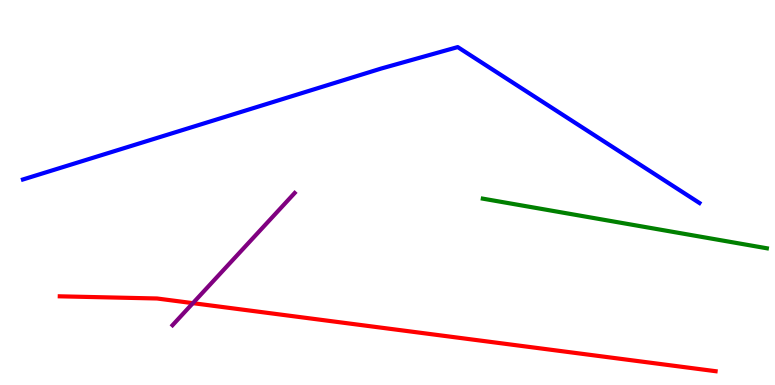[{'lines': ['blue', 'red'], 'intersections': []}, {'lines': ['green', 'red'], 'intersections': []}, {'lines': ['purple', 'red'], 'intersections': [{'x': 2.49, 'y': 2.13}]}, {'lines': ['blue', 'green'], 'intersections': []}, {'lines': ['blue', 'purple'], 'intersections': []}, {'lines': ['green', 'purple'], 'intersections': []}]